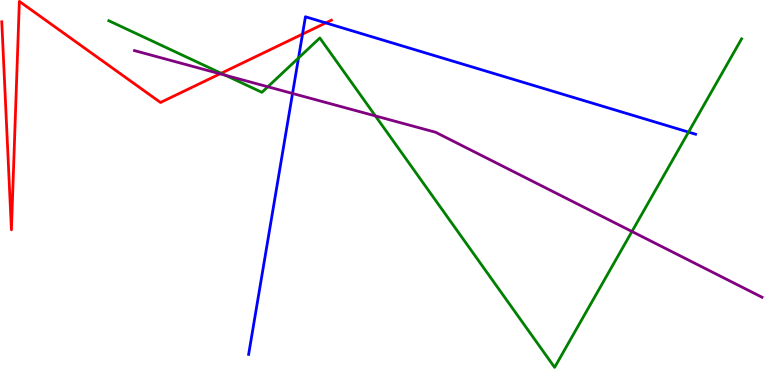[{'lines': ['blue', 'red'], 'intersections': [{'x': 3.9, 'y': 9.11}, {'x': 4.2, 'y': 9.41}]}, {'lines': ['green', 'red'], 'intersections': [{'x': 2.85, 'y': 8.1}]}, {'lines': ['purple', 'red'], 'intersections': [{'x': 2.84, 'y': 8.08}]}, {'lines': ['blue', 'green'], 'intersections': [{'x': 3.85, 'y': 8.49}, {'x': 8.88, 'y': 6.57}]}, {'lines': ['blue', 'purple'], 'intersections': [{'x': 3.77, 'y': 7.57}]}, {'lines': ['green', 'purple'], 'intersections': [{'x': 2.91, 'y': 8.05}, {'x': 3.46, 'y': 7.75}, {'x': 4.84, 'y': 6.99}, {'x': 8.15, 'y': 3.99}]}]